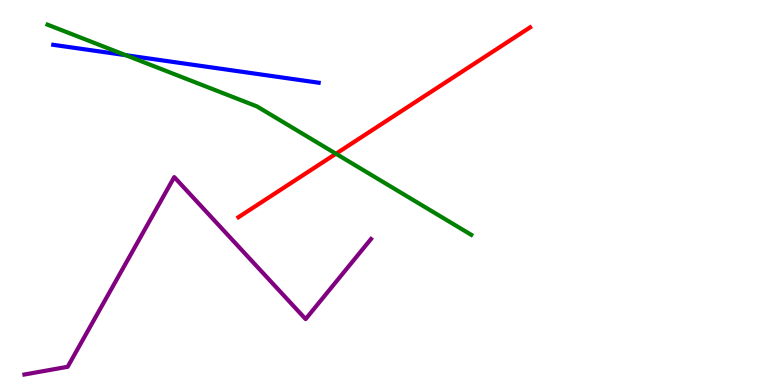[{'lines': ['blue', 'red'], 'intersections': []}, {'lines': ['green', 'red'], 'intersections': [{'x': 4.33, 'y': 6.01}]}, {'lines': ['purple', 'red'], 'intersections': []}, {'lines': ['blue', 'green'], 'intersections': [{'x': 1.62, 'y': 8.57}]}, {'lines': ['blue', 'purple'], 'intersections': []}, {'lines': ['green', 'purple'], 'intersections': []}]